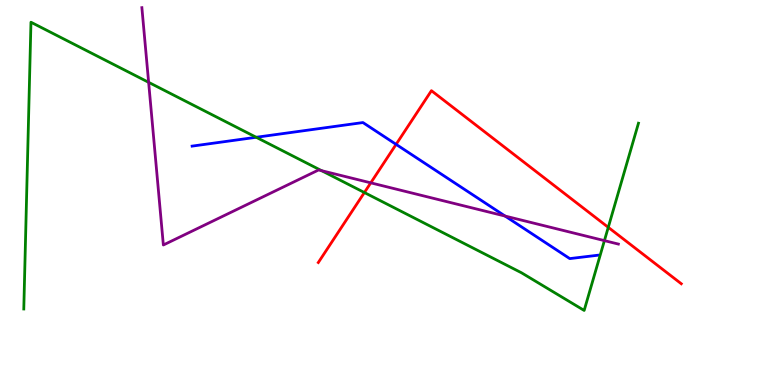[{'lines': ['blue', 'red'], 'intersections': [{'x': 5.11, 'y': 6.25}]}, {'lines': ['green', 'red'], 'intersections': [{'x': 4.7, 'y': 5.0}, {'x': 7.85, 'y': 4.1}]}, {'lines': ['purple', 'red'], 'intersections': [{'x': 4.78, 'y': 5.25}]}, {'lines': ['blue', 'green'], 'intersections': [{'x': 3.31, 'y': 6.43}]}, {'lines': ['blue', 'purple'], 'intersections': [{'x': 6.52, 'y': 4.39}]}, {'lines': ['green', 'purple'], 'intersections': [{'x': 1.92, 'y': 7.86}, {'x': 4.15, 'y': 5.57}, {'x': 7.8, 'y': 3.75}]}]